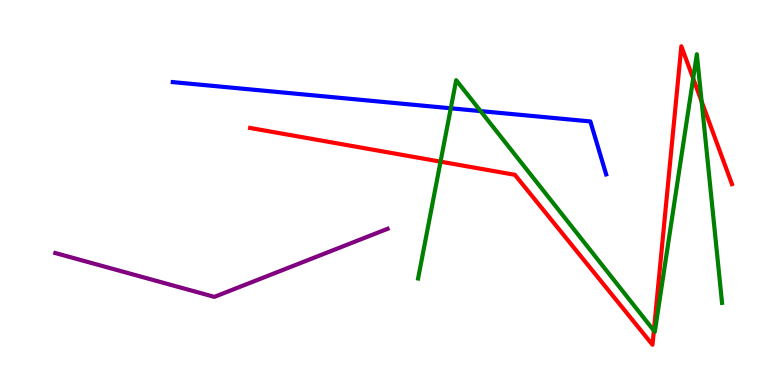[{'lines': ['blue', 'red'], 'intersections': []}, {'lines': ['green', 'red'], 'intersections': [{'x': 5.68, 'y': 5.8}, {'x': 8.44, 'y': 1.41}, {'x': 8.94, 'y': 7.96}, {'x': 9.05, 'y': 7.36}]}, {'lines': ['purple', 'red'], 'intersections': []}, {'lines': ['blue', 'green'], 'intersections': [{'x': 5.82, 'y': 7.19}, {'x': 6.2, 'y': 7.11}]}, {'lines': ['blue', 'purple'], 'intersections': []}, {'lines': ['green', 'purple'], 'intersections': []}]